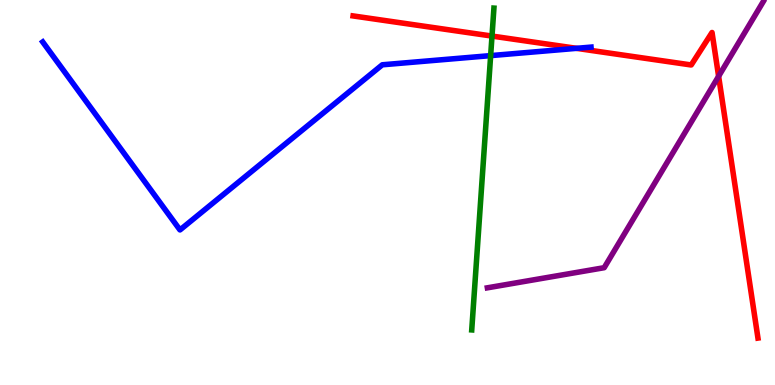[{'lines': ['blue', 'red'], 'intersections': [{'x': 7.44, 'y': 8.74}]}, {'lines': ['green', 'red'], 'intersections': [{'x': 6.35, 'y': 9.06}]}, {'lines': ['purple', 'red'], 'intersections': [{'x': 9.27, 'y': 8.02}]}, {'lines': ['blue', 'green'], 'intersections': [{'x': 6.33, 'y': 8.56}]}, {'lines': ['blue', 'purple'], 'intersections': []}, {'lines': ['green', 'purple'], 'intersections': []}]